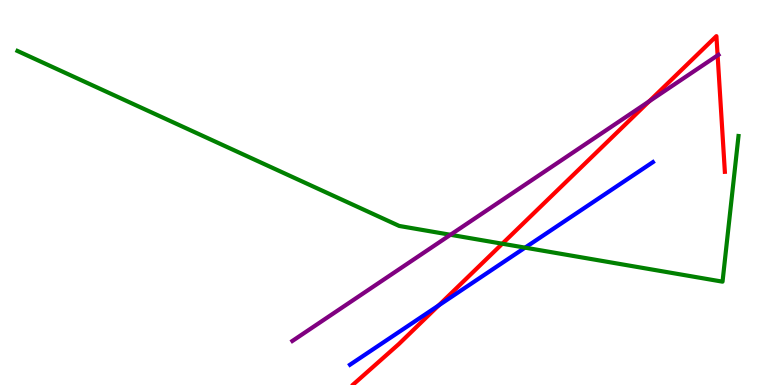[{'lines': ['blue', 'red'], 'intersections': [{'x': 5.66, 'y': 2.07}]}, {'lines': ['green', 'red'], 'intersections': [{'x': 6.48, 'y': 3.67}]}, {'lines': ['purple', 'red'], 'intersections': [{'x': 8.38, 'y': 7.37}, {'x': 9.26, 'y': 8.56}]}, {'lines': ['blue', 'green'], 'intersections': [{'x': 6.77, 'y': 3.57}]}, {'lines': ['blue', 'purple'], 'intersections': []}, {'lines': ['green', 'purple'], 'intersections': [{'x': 5.81, 'y': 3.9}]}]